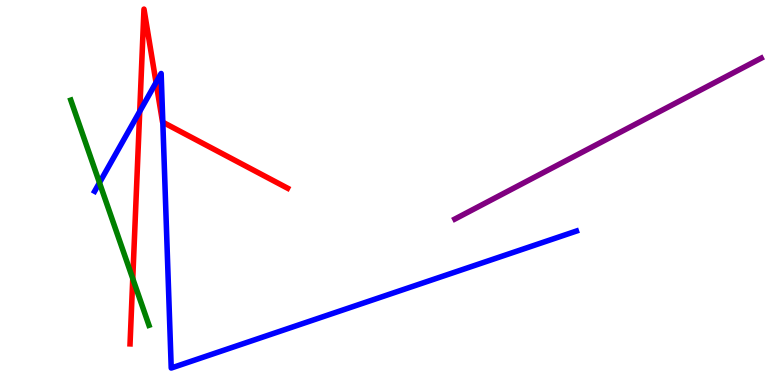[{'lines': ['blue', 'red'], 'intersections': [{'x': 1.8, 'y': 7.11}, {'x': 2.01, 'y': 7.86}, {'x': 2.1, 'y': 6.83}]}, {'lines': ['green', 'red'], 'intersections': [{'x': 1.71, 'y': 2.76}]}, {'lines': ['purple', 'red'], 'intersections': []}, {'lines': ['blue', 'green'], 'intersections': [{'x': 1.28, 'y': 5.25}]}, {'lines': ['blue', 'purple'], 'intersections': []}, {'lines': ['green', 'purple'], 'intersections': []}]